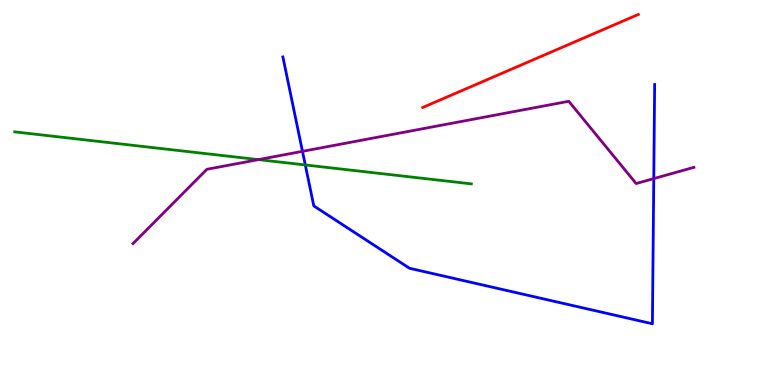[{'lines': ['blue', 'red'], 'intersections': []}, {'lines': ['green', 'red'], 'intersections': []}, {'lines': ['purple', 'red'], 'intersections': []}, {'lines': ['blue', 'green'], 'intersections': [{'x': 3.94, 'y': 5.72}]}, {'lines': ['blue', 'purple'], 'intersections': [{'x': 3.9, 'y': 6.07}, {'x': 8.44, 'y': 5.36}]}, {'lines': ['green', 'purple'], 'intersections': [{'x': 3.33, 'y': 5.85}]}]